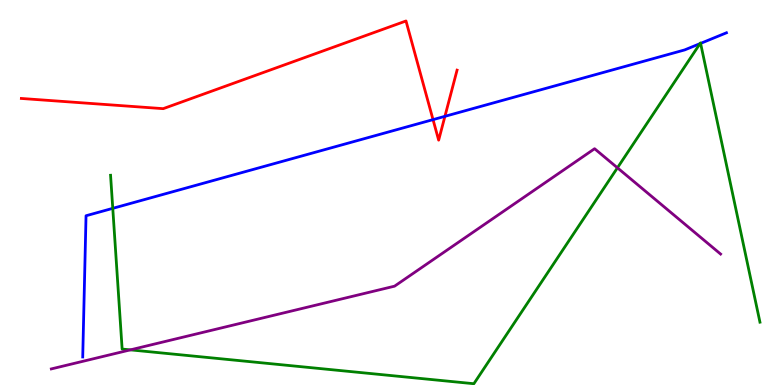[{'lines': ['blue', 'red'], 'intersections': [{'x': 5.59, 'y': 6.89}, {'x': 5.74, 'y': 6.98}]}, {'lines': ['green', 'red'], 'intersections': []}, {'lines': ['purple', 'red'], 'intersections': []}, {'lines': ['blue', 'green'], 'intersections': [{'x': 1.46, 'y': 4.59}, {'x': 9.03, 'y': 8.87}, {'x': 9.04, 'y': 8.87}]}, {'lines': ['blue', 'purple'], 'intersections': []}, {'lines': ['green', 'purple'], 'intersections': [{'x': 1.68, 'y': 0.913}, {'x': 7.97, 'y': 5.64}]}]